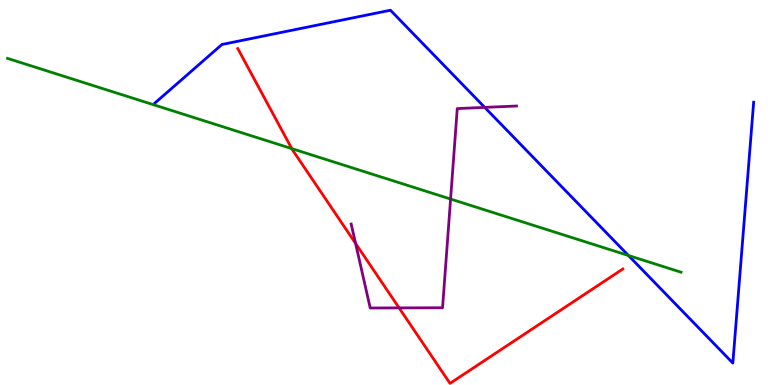[{'lines': ['blue', 'red'], 'intersections': []}, {'lines': ['green', 'red'], 'intersections': [{'x': 3.76, 'y': 6.14}]}, {'lines': ['purple', 'red'], 'intersections': [{'x': 4.59, 'y': 3.68}, {'x': 5.15, 'y': 2.0}]}, {'lines': ['blue', 'green'], 'intersections': [{'x': 8.11, 'y': 3.36}]}, {'lines': ['blue', 'purple'], 'intersections': [{'x': 6.25, 'y': 7.21}]}, {'lines': ['green', 'purple'], 'intersections': [{'x': 5.81, 'y': 4.83}]}]